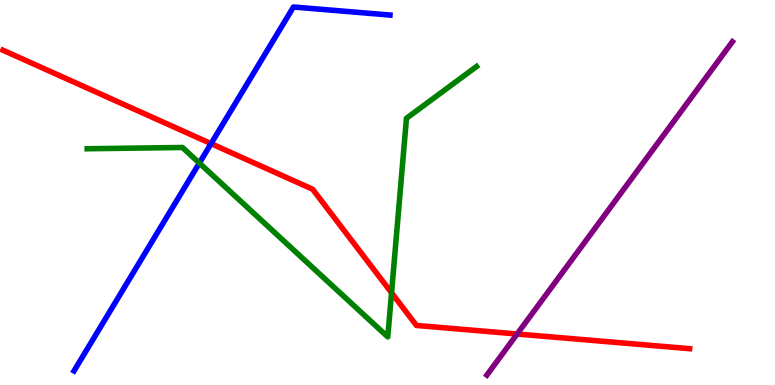[{'lines': ['blue', 'red'], 'intersections': [{'x': 2.72, 'y': 6.27}]}, {'lines': ['green', 'red'], 'intersections': [{'x': 5.05, 'y': 2.4}]}, {'lines': ['purple', 'red'], 'intersections': [{'x': 6.67, 'y': 1.32}]}, {'lines': ['blue', 'green'], 'intersections': [{'x': 2.57, 'y': 5.76}]}, {'lines': ['blue', 'purple'], 'intersections': []}, {'lines': ['green', 'purple'], 'intersections': []}]